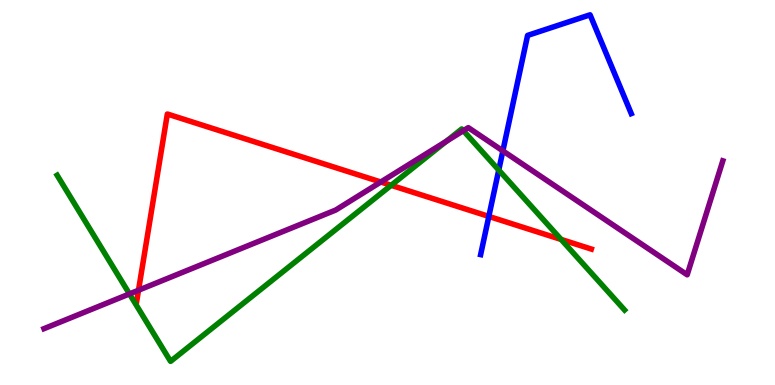[{'lines': ['blue', 'red'], 'intersections': [{'x': 6.31, 'y': 4.38}]}, {'lines': ['green', 'red'], 'intersections': [{'x': 5.05, 'y': 5.19}, {'x': 7.24, 'y': 3.78}]}, {'lines': ['purple', 'red'], 'intersections': [{'x': 1.79, 'y': 2.46}, {'x': 4.91, 'y': 5.27}]}, {'lines': ['blue', 'green'], 'intersections': [{'x': 6.44, 'y': 5.58}]}, {'lines': ['blue', 'purple'], 'intersections': [{'x': 6.49, 'y': 6.08}]}, {'lines': ['green', 'purple'], 'intersections': [{'x': 1.67, 'y': 2.37}, {'x': 5.76, 'y': 6.33}, {'x': 5.98, 'y': 6.61}]}]